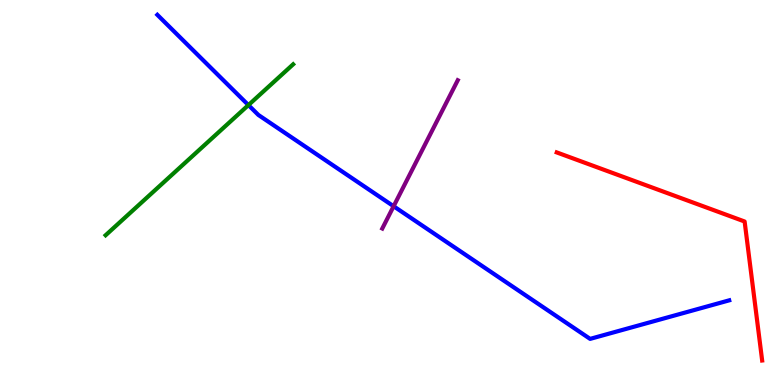[{'lines': ['blue', 'red'], 'intersections': []}, {'lines': ['green', 'red'], 'intersections': []}, {'lines': ['purple', 'red'], 'intersections': []}, {'lines': ['blue', 'green'], 'intersections': [{'x': 3.21, 'y': 7.27}]}, {'lines': ['blue', 'purple'], 'intersections': [{'x': 5.08, 'y': 4.64}]}, {'lines': ['green', 'purple'], 'intersections': []}]